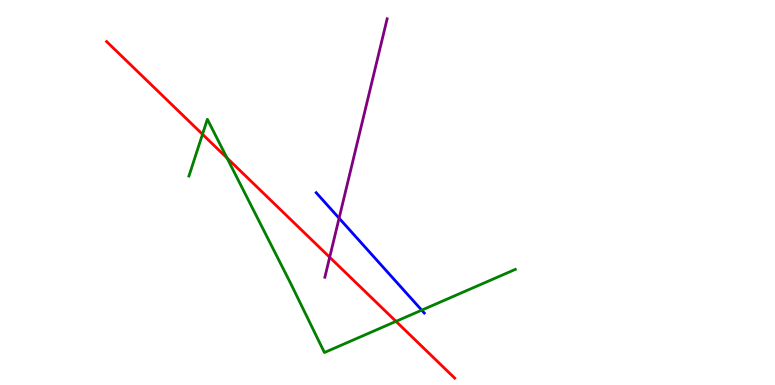[{'lines': ['blue', 'red'], 'intersections': []}, {'lines': ['green', 'red'], 'intersections': [{'x': 2.61, 'y': 6.51}, {'x': 2.93, 'y': 5.9}, {'x': 5.11, 'y': 1.65}]}, {'lines': ['purple', 'red'], 'intersections': [{'x': 4.25, 'y': 3.32}]}, {'lines': ['blue', 'green'], 'intersections': [{'x': 5.44, 'y': 1.94}]}, {'lines': ['blue', 'purple'], 'intersections': [{'x': 4.38, 'y': 4.33}]}, {'lines': ['green', 'purple'], 'intersections': []}]